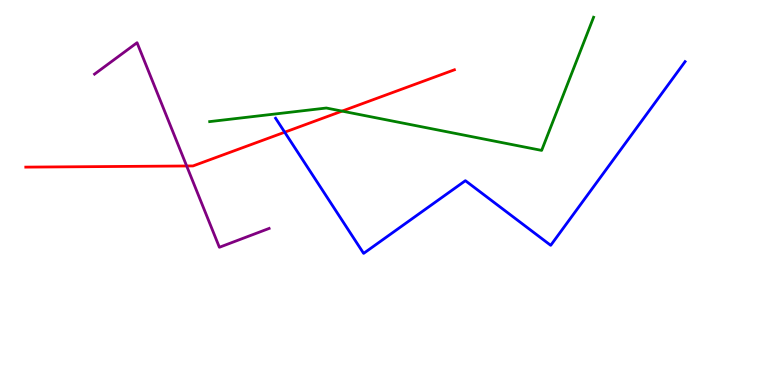[{'lines': ['blue', 'red'], 'intersections': [{'x': 3.67, 'y': 6.57}]}, {'lines': ['green', 'red'], 'intersections': [{'x': 4.41, 'y': 7.11}]}, {'lines': ['purple', 'red'], 'intersections': [{'x': 2.41, 'y': 5.69}]}, {'lines': ['blue', 'green'], 'intersections': []}, {'lines': ['blue', 'purple'], 'intersections': []}, {'lines': ['green', 'purple'], 'intersections': []}]